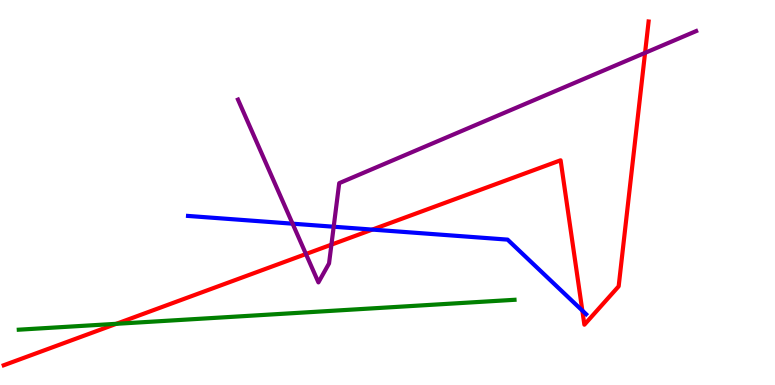[{'lines': ['blue', 'red'], 'intersections': [{'x': 4.8, 'y': 4.04}, {'x': 7.51, 'y': 1.93}]}, {'lines': ['green', 'red'], 'intersections': [{'x': 1.5, 'y': 1.59}]}, {'lines': ['purple', 'red'], 'intersections': [{'x': 3.95, 'y': 3.4}, {'x': 4.28, 'y': 3.65}, {'x': 8.32, 'y': 8.63}]}, {'lines': ['blue', 'green'], 'intersections': []}, {'lines': ['blue', 'purple'], 'intersections': [{'x': 3.78, 'y': 4.19}, {'x': 4.31, 'y': 4.11}]}, {'lines': ['green', 'purple'], 'intersections': []}]